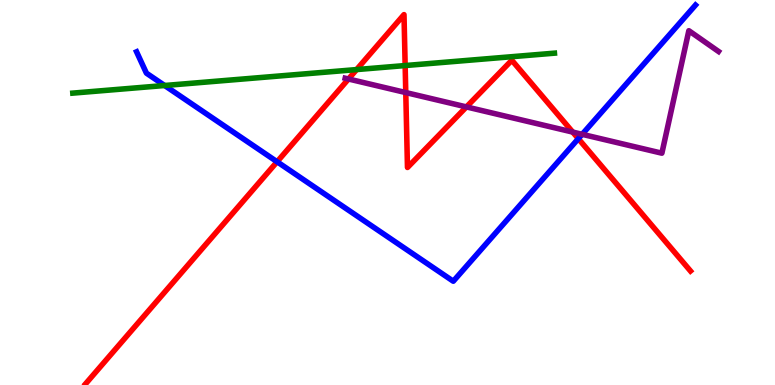[{'lines': ['blue', 'red'], 'intersections': [{'x': 3.58, 'y': 5.8}, {'x': 7.46, 'y': 6.4}]}, {'lines': ['green', 'red'], 'intersections': [{'x': 4.6, 'y': 8.19}, {'x': 5.23, 'y': 8.3}]}, {'lines': ['purple', 'red'], 'intersections': [{'x': 4.5, 'y': 7.95}, {'x': 5.24, 'y': 7.6}, {'x': 6.02, 'y': 7.22}, {'x': 7.39, 'y': 6.57}]}, {'lines': ['blue', 'green'], 'intersections': [{'x': 2.12, 'y': 7.78}]}, {'lines': ['blue', 'purple'], 'intersections': [{'x': 7.51, 'y': 6.51}]}, {'lines': ['green', 'purple'], 'intersections': []}]